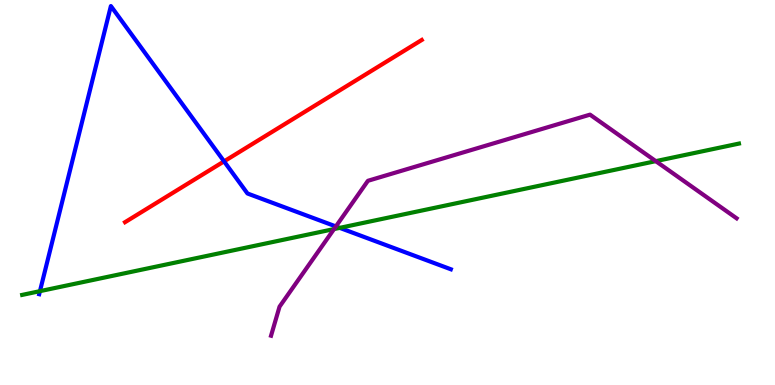[{'lines': ['blue', 'red'], 'intersections': [{'x': 2.89, 'y': 5.81}]}, {'lines': ['green', 'red'], 'intersections': []}, {'lines': ['purple', 'red'], 'intersections': []}, {'lines': ['blue', 'green'], 'intersections': [{'x': 0.515, 'y': 2.44}, {'x': 4.38, 'y': 4.08}]}, {'lines': ['blue', 'purple'], 'intersections': [{'x': 4.33, 'y': 4.12}]}, {'lines': ['green', 'purple'], 'intersections': [{'x': 4.31, 'y': 4.05}, {'x': 8.46, 'y': 5.81}]}]